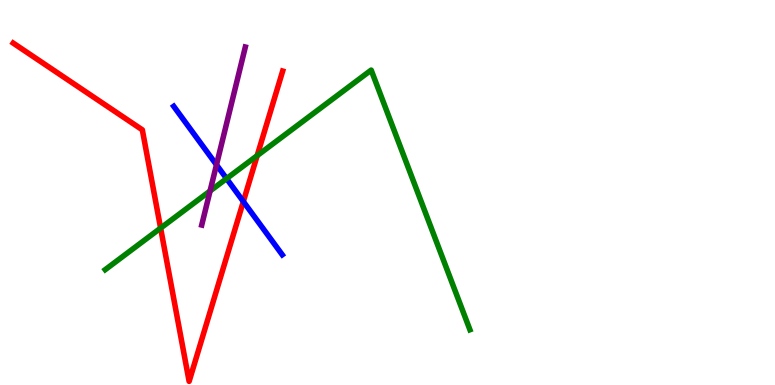[{'lines': ['blue', 'red'], 'intersections': [{'x': 3.14, 'y': 4.77}]}, {'lines': ['green', 'red'], 'intersections': [{'x': 2.07, 'y': 4.08}, {'x': 3.32, 'y': 5.96}]}, {'lines': ['purple', 'red'], 'intersections': []}, {'lines': ['blue', 'green'], 'intersections': [{'x': 2.92, 'y': 5.36}]}, {'lines': ['blue', 'purple'], 'intersections': [{'x': 2.79, 'y': 5.72}]}, {'lines': ['green', 'purple'], 'intersections': [{'x': 2.71, 'y': 5.04}]}]